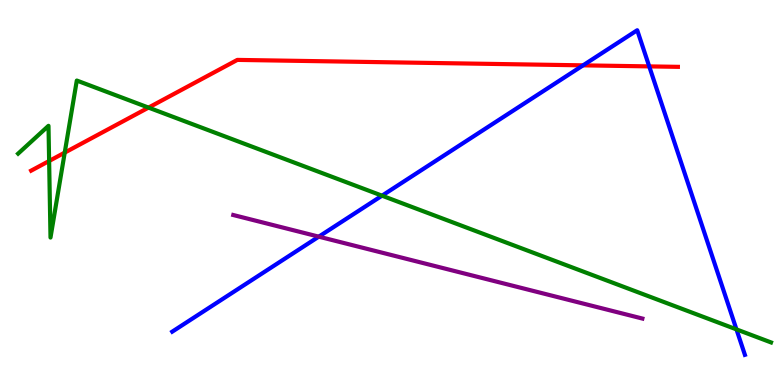[{'lines': ['blue', 'red'], 'intersections': [{'x': 7.52, 'y': 8.3}, {'x': 8.38, 'y': 8.28}]}, {'lines': ['green', 'red'], 'intersections': [{'x': 0.634, 'y': 5.82}, {'x': 0.835, 'y': 6.04}, {'x': 1.92, 'y': 7.21}]}, {'lines': ['purple', 'red'], 'intersections': []}, {'lines': ['blue', 'green'], 'intersections': [{'x': 4.93, 'y': 4.92}, {'x': 9.5, 'y': 1.44}]}, {'lines': ['blue', 'purple'], 'intersections': [{'x': 4.11, 'y': 3.85}]}, {'lines': ['green', 'purple'], 'intersections': []}]